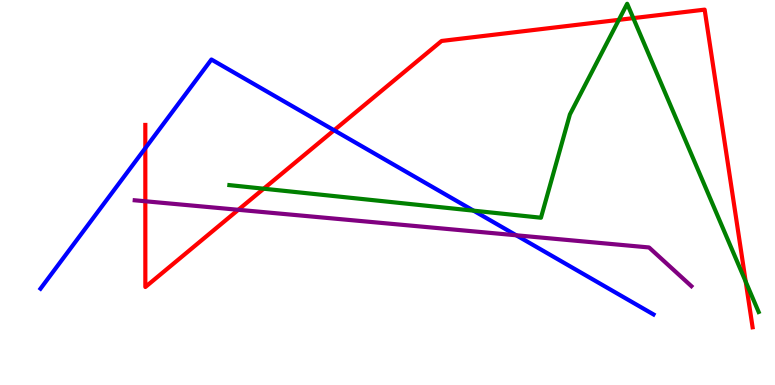[{'lines': ['blue', 'red'], 'intersections': [{'x': 1.88, 'y': 6.15}, {'x': 4.31, 'y': 6.62}]}, {'lines': ['green', 'red'], 'intersections': [{'x': 3.4, 'y': 5.1}, {'x': 7.99, 'y': 9.48}, {'x': 8.17, 'y': 9.53}, {'x': 9.62, 'y': 2.68}]}, {'lines': ['purple', 'red'], 'intersections': [{'x': 1.88, 'y': 4.77}, {'x': 3.07, 'y': 4.55}]}, {'lines': ['blue', 'green'], 'intersections': [{'x': 6.11, 'y': 4.53}]}, {'lines': ['blue', 'purple'], 'intersections': [{'x': 6.66, 'y': 3.89}]}, {'lines': ['green', 'purple'], 'intersections': []}]